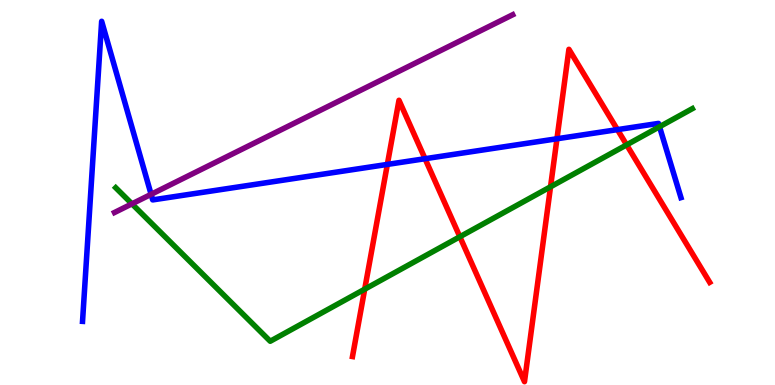[{'lines': ['blue', 'red'], 'intersections': [{'x': 5.0, 'y': 5.73}, {'x': 5.48, 'y': 5.88}, {'x': 7.19, 'y': 6.4}, {'x': 7.97, 'y': 6.63}]}, {'lines': ['green', 'red'], 'intersections': [{'x': 4.71, 'y': 2.49}, {'x': 5.93, 'y': 3.85}, {'x': 7.1, 'y': 5.15}, {'x': 8.09, 'y': 6.24}]}, {'lines': ['purple', 'red'], 'intersections': []}, {'lines': ['blue', 'green'], 'intersections': [{'x': 8.51, 'y': 6.71}]}, {'lines': ['blue', 'purple'], 'intersections': [{'x': 1.95, 'y': 4.95}]}, {'lines': ['green', 'purple'], 'intersections': [{'x': 1.7, 'y': 4.71}]}]